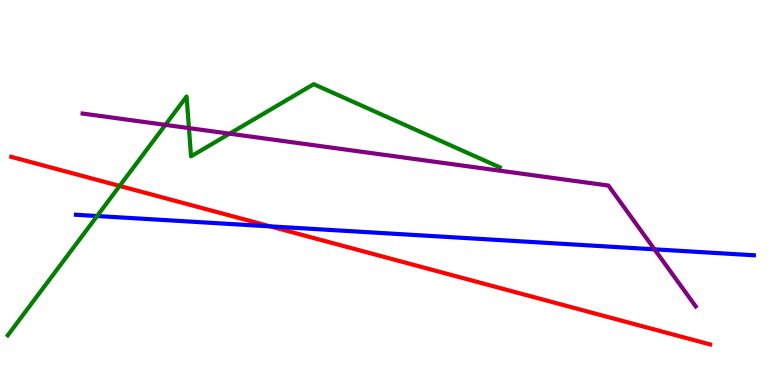[{'lines': ['blue', 'red'], 'intersections': [{'x': 3.49, 'y': 4.12}]}, {'lines': ['green', 'red'], 'intersections': [{'x': 1.54, 'y': 5.17}]}, {'lines': ['purple', 'red'], 'intersections': []}, {'lines': ['blue', 'green'], 'intersections': [{'x': 1.25, 'y': 4.39}]}, {'lines': ['blue', 'purple'], 'intersections': [{'x': 8.45, 'y': 3.52}]}, {'lines': ['green', 'purple'], 'intersections': [{'x': 2.13, 'y': 6.76}, {'x': 2.44, 'y': 6.67}, {'x': 2.96, 'y': 6.53}]}]